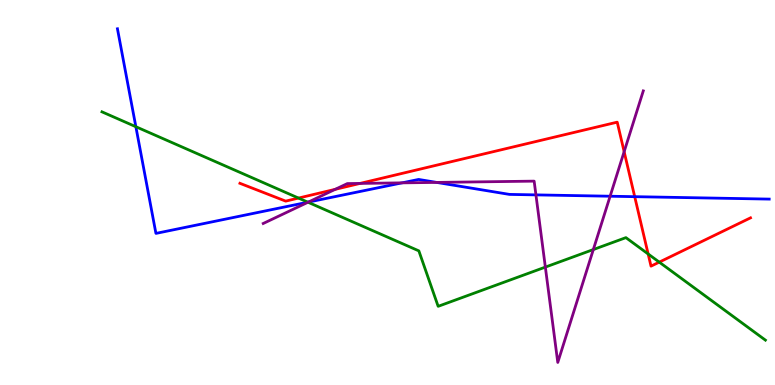[{'lines': ['blue', 'red'], 'intersections': [{'x': 8.19, 'y': 4.89}]}, {'lines': ['green', 'red'], 'intersections': [{'x': 3.85, 'y': 4.86}, {'x': 8.36, 'y': 3.4}, {'x': 8.51, 'y': 3.19}]}, {'lines': ['purple', 'red'], 'intersections': [{'x': 4.33, 'y': 5.08}, {'x': 4.65, 'y': 5.24}, {'x': 8.05, 'y': 6.06}]}, {'lines': ['blue', 'green'], 'intersections': [{'x': 1.75, 'y': 6.71}, {'x': 3.97, 'y': 4.75}]}, {'lines': ['blue', 'purple'], 'intersections': [{'x': 3.98, 'y': 4.75}, {'x': 5.19, 'y': 5.25}, {'x': 5.63, 'y': 5.26}, {'x': 6.92, 'y': 4.94}, {'x': 7.87, 'y': 4.9}]}, {'lines': ['green', 'purple'], 'intersections': [{'x': 3.97, 'y': 4.75}, {'x': 7.04, 'y': 3.06}, {'x': 7.66, 'y': 3.52}]}]